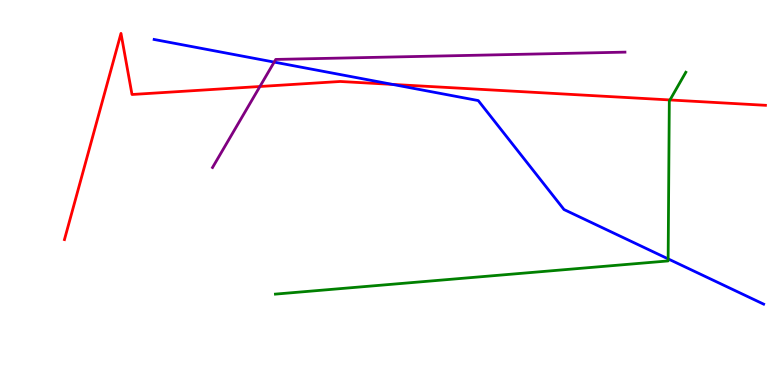[{'lines': ['blue', 'red'], 'intersections': [{'x': 5.06, 'y': 7.81}]}, {'lines': ['green', 'red'], 'intersections': [{'x': 8.64, 'y': 7.4}]}, {'lines': ['purple', 'red'], 'intersections': [{'x': 3.35, 'y': 7.75}]}, {'lines': ['blue', 'green'], 'intersections': [{'x': 8.62, 'y': 3.28}]}, {'lines': ['blue', 'purple'], 'intersections': [{'x': 3.54, 'y': 8.39}]}, {'lines': ['green', 'purple'], 'intersections': []}]